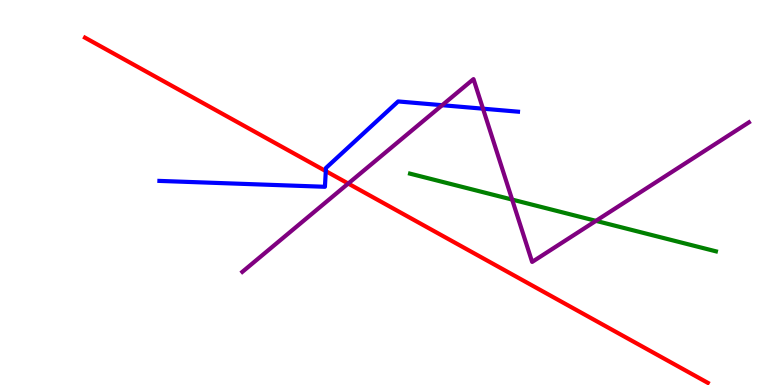[{'lines': ['blue', 'red'], 'intersections': [{'x': 4.2, 'y': 5.56}]}, {'lines': ['green', 'red'], 'intersections': []}, {'lines': ['purple', 'red'], 'intersections': [{'x': 4.49, 'y': 5.23}]}, {'lines': ['blue', 'green'], 'intersections': []}, {'lines': ['blue', 'purple'], 'intersections': [{'x': 5.71, 'y': 7.27}, {'x': 6.23, 'y': 7.18}]}, {'lines': ['green', 'purple'], 'intersections': [{'x': 6.61, 'y': 4.82}, {'x': 7.69, 'y': 4.26}]}]